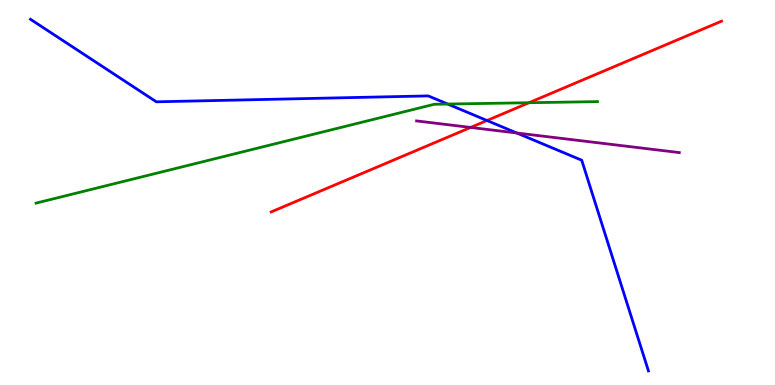[{'lines': ['blue', 'red'], 'intersections': [{'x': 6.28, 'y': 6.87}]}, {'lines': ['green', 'red'], 'intersections': [{'x': 6.83, 'y': 7.33}]}, {'lines': ['purple', 'red'], 'intersections': [{'x': 6.07, 'y': 6.69}]}, {'lines': ['blue', 'green'], 'intersections': [{'x': 5.78, 'y': 7.3}]}, {'lines': ['blue', 'purple'], 'intersections': [{'x': 6.67, 'y': 6.55}]}, {'lines': ['green', 'purple'], 'intersections': []}]